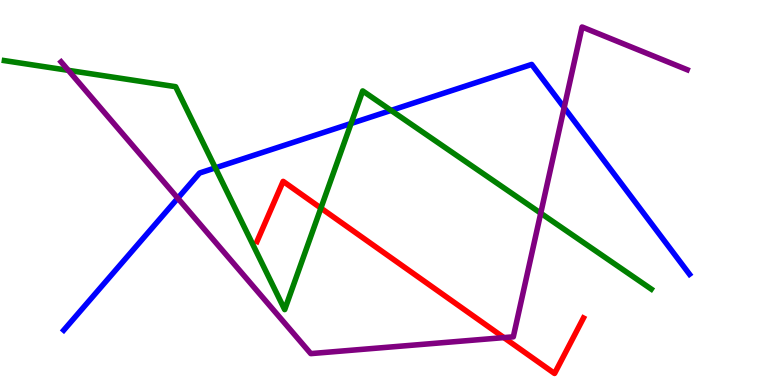[{'lines': ['blue', 'red'], 'intersections': []}, {'lines': ['green', 'red'], 'intersections': [{'x': 4.14, 'y': 4.59}]}, {'lines': ['purple', 'red'], 'intersections': [{'x': 6.5, 'y': 1.23}]}, {'lines': ['blue', 'green'], 'intersections': [{'x': 2.78, 'y': 5.64}, {'x': 4.53, 'y': 6.79}, {'x': 5.05, 'y': 7.13}]}, {'lines': ['blue', 'purple'], 'intersections': [{'x': 2.29, 'y': 4.85}, {'x': 7.28, 'y': 7.2}]}, {'lines': ['green', 'purple'], 'intersections': [{'x': 0.882, 'y': 8.17}, {'x': 6.98, 'y': 4.46}]}]